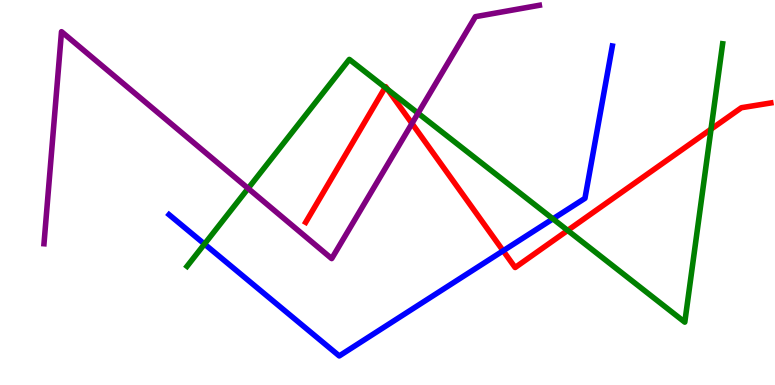[{'lines': ['blue', 'red'], 'intersections': [{'x': 6.49, 'y': 3.49}]}, {'lines': ['green', 'red'], 'intersections': [{'x': 4.97, 'y': 7.73}, {'x': 5.0, 'y': 7.68}, {'x': 7.32, 'y': 4.02}, {'x': 9.17, 'y': 6.64}]}, {'lines': ['purple', 'red'], 'intersections': [{'x': 5.32, 'y': 6.79}]}, {'lines': ['blue', 'green'], 'intersections': [{'x': 2.64, 'y': 3.66}, {'x': 7.13, 'y': 4.32}]}, {'lines': ['blue', 'purple'], 'intersections': []}, {'lines': ['green', 'purple'], 'intersections': [{'x': 3.2, 'y': 5.11}, {'x': 5.39, 'y': 7.06}]}]